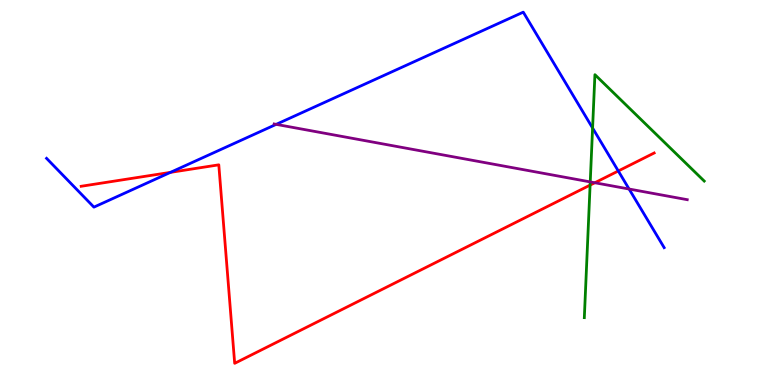[{'lines': ['blue', 'red'], 'intersections': [{'x': 2.2, 'y': 5.52}, {'x': 7.98, 'y': 5.56}]}, {'lines': ['green', 'red'], 'intersections': [{'x': 7.61, 'y': 5.19}]}, {'lines': ['purple', 'red'], 'intersections': [{'x': 7.68, 'y': 5.25}]}, {'lines': ['blue', 'green'], 'intersections': [{'x': 7.65, 'y': 6.67}]}, {'lines': ['blue', 'purple'], 'intersections': [{'x': 3.56, 'y': 6.77}, {'x': 8.12, 'y': 5.09}]}, {'lines': ['green', 'purple'], 'intersections': [{'x': 7.62, 'y': 5.28}]}]